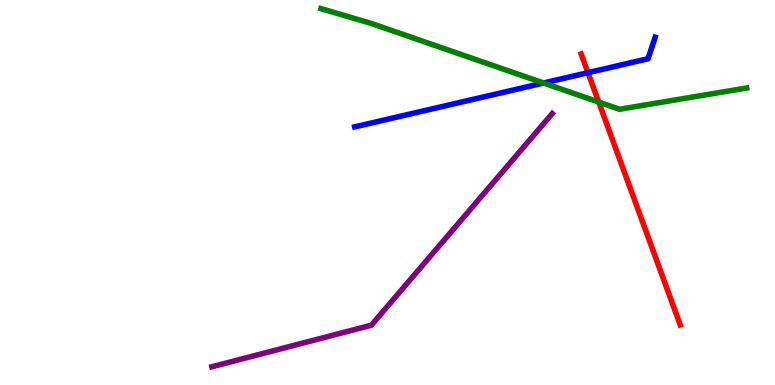[{'lines': ['blue', 'red'], 'intersections': [{'x': 7.59, 'y': 8.11}]}, {'lines': ['green', 'red'], 'intersections': [{'x': 7.73, 'y': 7.35}]}, {'lines': ['purple', 'red'], 'intersections': []}, {'lines': ['blue', 'green'], 'intersections': [{'x': 7.01, 'y': 7.84}]}, {'lines': ['blue', 'purple'], 'intersections': []}, {'lines': ['green', 'purple'], 'intersections': []}]